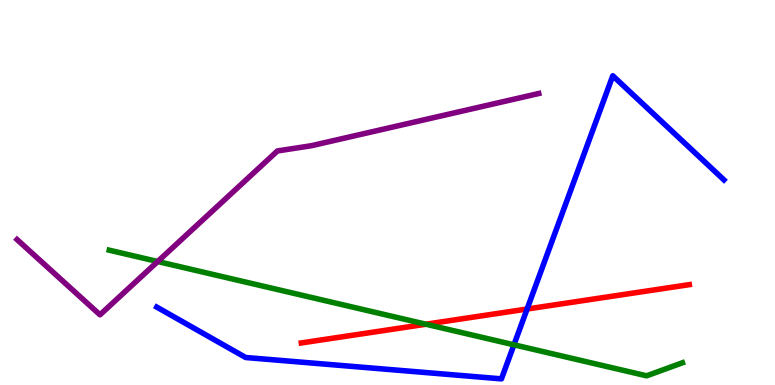[{'lines': ['blue', 'red'], 'intersections': [{'x': 6.8, 'y': 1.97}]}, {'lines': ['green', 'red'], 'intersections': [{'x': 5.5, 'y': 1.58}]}, {'lines': ['purple', 'red'], 'intersections': []}, {'lines': ['blue', 'green'], 'intersections': [{'x': 6.63, 'y': 1.04}]}, {'lines': ['blue', 'purple'], 'intersections': []}, {'lines': ['green', 'purple'], 'intersections': [{'x': 2.03, 'y': 3.21}]}]